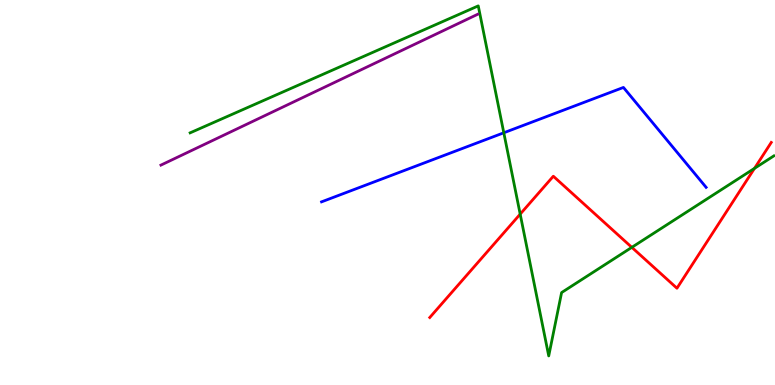[{'lines': ['blue', 'red'], 'intersections': []}, {'lines': ['green', 'red'], 'intersections': [{'x': 6.71, 'y': 4.44}, {'x': 8.15, 'y': 3.58}, {'x': 9.74, 'y': 5.63}]}, {'lines': ['purple', 'red'], 'intersections': []}, {'lines': ['blue', 'green'], 'intersections': [{'x': 6.5, 'y': 6.55}]}, {'lines': ['blue', 'purple'], 'intersections': []}, {'lines': ['green', 'purple'], 'intersections': []}]